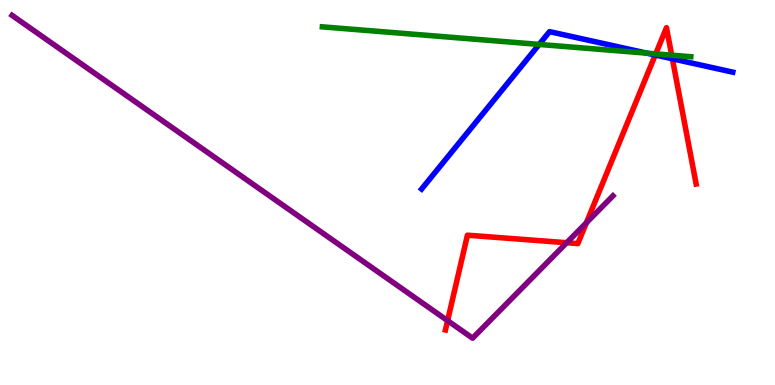[{'lines': ['blue', 'red'], 'intersections': [{'x': 8.45, 'y': 8.57}, {'x': 8.68, 'y': 8.47}]}, {'lines': ['green', 'red'], 'intersections': [{'x': 8.46, 'y': 8.6}, {'x': 8.67, 'y': 8.57}]}, {'lines': ['purple', 'red'], 'intersections': [{'x': 5.78, 'y': 1.67}, {'x': 7.31, 'y': 3.7}, {'x': 7.57, 'y': 4.21}]}, {'lines': ['blue', 'green'], 'intersections': [{'x': 6.96, 'y': 8.85}, {'x': 8.35, 'y': 8.62}]}, {'lines': ['blue', 'purple'], 'intersections': []}, {'lines': ['green', 'purple'], 'intersections': []}]